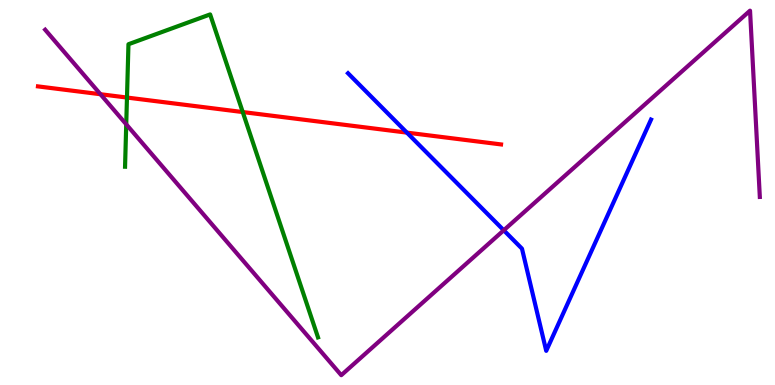[{'lines': ['blue', 'red'], 'intersections': [{'x': 5.25, 'y': 6.56}]}, {'lines': ['green', 'red'], 'intersections': [{'x': 1.64, 'y': 7.47}, {'x': 3.13, 'y': 7.09}]}, {'lines': ['purple', 'red'], 'intersections': [{'x': 1.3, 'y': 7.55}]}, {'lines': ['blue', 'green'], 'intersections': []}, {'lines': ['blue', 'purple'], 'intersections': [{'x': 6.5, 'y': 4.02}]}, {'lines': ['green', 'purple'], 'intersections': [{'x': 1.63, 'y': 6.77}]}]